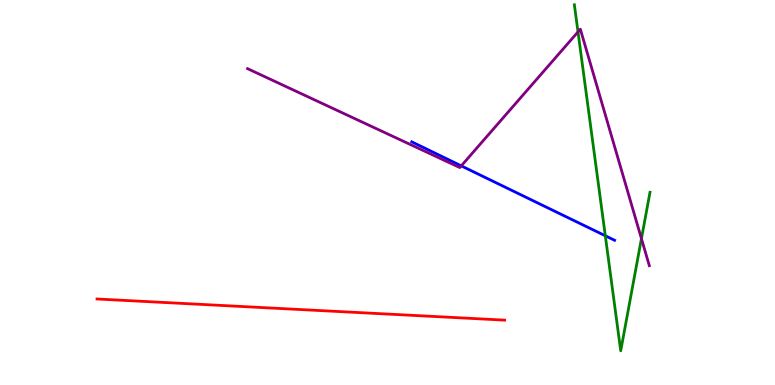[{'lines': ['blue', 'red'], 'intersections': []}, {'lines': ['green', 'red'], 'intersections': []}, {'lines': ['purple', 'red'], 'intersections': []}, {'lines': ['blue', 'green'], 'intersections': [{'x': 7.81, 'y': 3.88}]}, {'lines': ['blue', 'purple'], 'intersections': [{'x': 5.95, 'y': 5.69}]}, {'lines': ['green', 'purple'], 'intersections': [{'x': 7.46, 'y': 9.17}, {'x': 8.28, 'y': 3.8}]}]